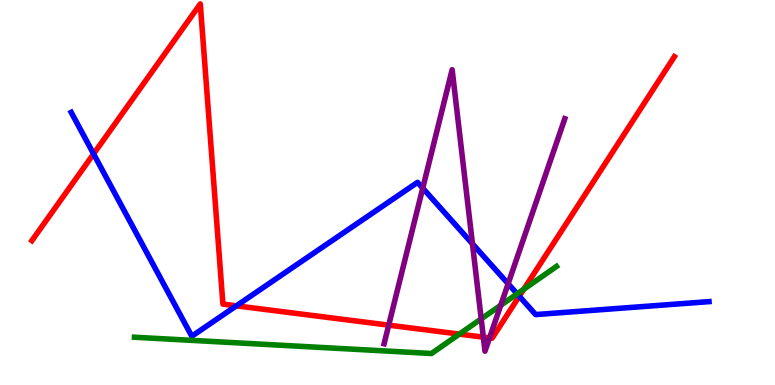[{'lines': ['blue', 'red'], 'intersections': [{'x': 1.21, 'y': 6.0}, {'x': 3.05, 'y': 2.06}, {'x': 6.7, 'y': 2.31}]}, {'lines': ['green', 'red'], 'intersections': [{'x': 5.93, 'y': 1.32}, {'x': 6.76, 'y': 2.49}]}, {'lines': ['purple', 'red'], 'intersections': [{'x': 5.02, 'y': 1.55}, {'x': 6.24, 'y': 1.24}, {'x': 6.32, 'y': 1.22}]}, {'lines': ['blue', 'green'], 'intersections': [{'x': 6.67, 'y': 2.37}]}, {'lines': ['blue', 'purple'], 'intersections': [{'x': 5.45, 'y': 5.11}, {'x': 6.1, 'y': 3.67}, {'x': 6.56, 'y': 2.63}]}, {'lines': ['green', 'purple'], 'intersections': [{'x': 6.21, 'y': 1.72}, {'x': 6.46, 'y': 2.07}]}]